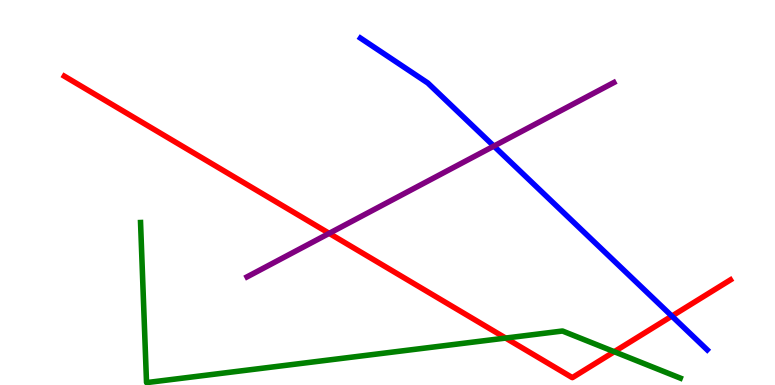[{'lines': ['blue', 'red'], 'intersections': [{'x': 8.67, 'y': 1.79}]}, {'lines': ['green', 'red'], 'intersections': [{'x': 6.52, 'y': 1.22}, {'x': 7.93, 'y': 0.865}]}, {'lines': ['purple', 'red'], 'intersections': [{'x': 4.25, 'y': 3.94}]}, {'lines': ['blue', 'green'], 'intersections': []}, {'lines': ['blue', 'purple'], 'intersections': [{'x': 6.37, 'y': 6.21}]}, {'lines': ['green', 'purple'], 'intersections': []}]